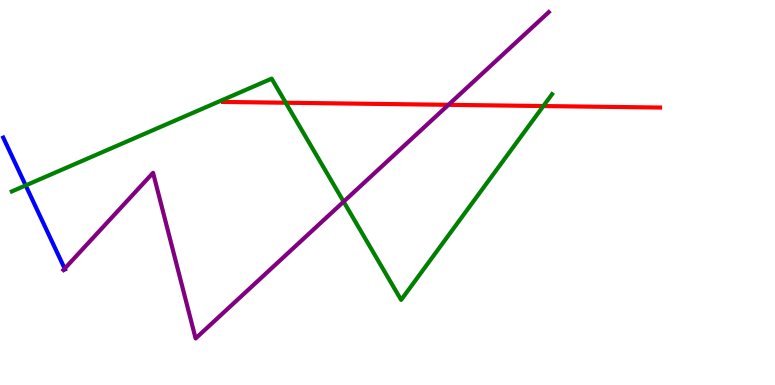[{'lines': ['blue', 'red'], 'intersections': []}, {'lines': ['green', 'red'], 'intersections': [{'x': 3.69, 'y': 7.33}, {'x': 7.01, 'y': 7.25}]}, {'lines': ['purple', 'red'], 'intersections': [{'x': 5.79, 'y': 7.28}]}, {'lines': ['blue', 'green'], 'intersections': [{'x': 0.331, 'y': 5.18}]}, {'lines': ['blue', 'purple'], 'intersections': [{'x': 0.835, 'y': 3.02}]}, {'lines': ['green', 'purple'], 'intersections': [{'x': 4.43, 'y': 4.76}]}]